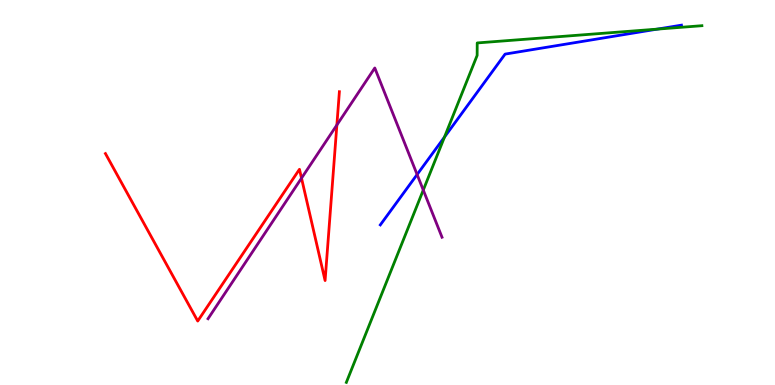[{'lines': ['blue', 'red'], 'intersections': []}, {'lines': ['green', 'red'], 'intersections': []}, {'lines': ['purple', 'red'], 'intersections': [{'x': 3.89, 'y': 5.37}, {'x': 4.35, 'y': 6.75}]}, {'lines': ['blue', 'green'], 'intersections': [{'x': 5.74, 'y': 6.44}, {'x': 8.48, 'y': 9.24}]}, {'lines': ['blue', 'purple'], 'intersections': [{'x': 5.38, 'y': 5.47}]}, {'lines': ['green', 'purple'], 'intersections': [{'x': 5.46, 'y': 5.06}]}]